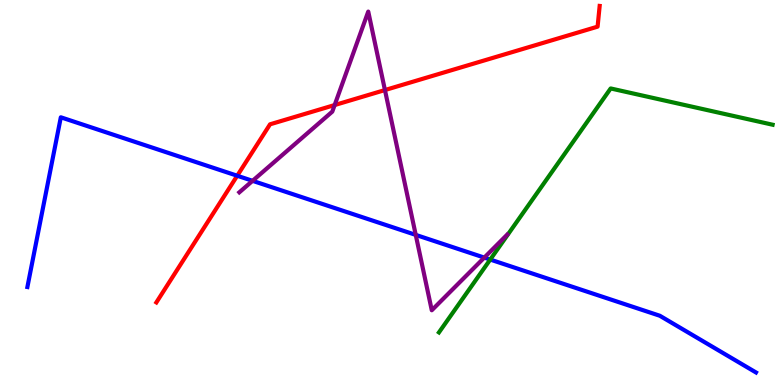[{'lines': ['blue', 'red'], 'intersections': [{'x': 3.06, 'y': 5.44}]}, {'lines': ['green', 'red'], 'intersections': []}, {'lines': ['purple', 'red'], 'intersections': [{'x': 4.32, 'y': 7.27}, {'x': 4.97, 'y': 7.66}]}, {'lines': ['blue', 'green'], 'intersections': [{'x': 6.33, 'y': 3.26}]}, {'lines': ['blue', 'purple'], 'intersections': [{'x': 3.26, 'y': 5.3}, {'x': 5.36, 'y': 3.9}, {'x': 6.25, 'y': 3.31}]}, {'lines': ['green', 'purple'], 'intersections': []}]